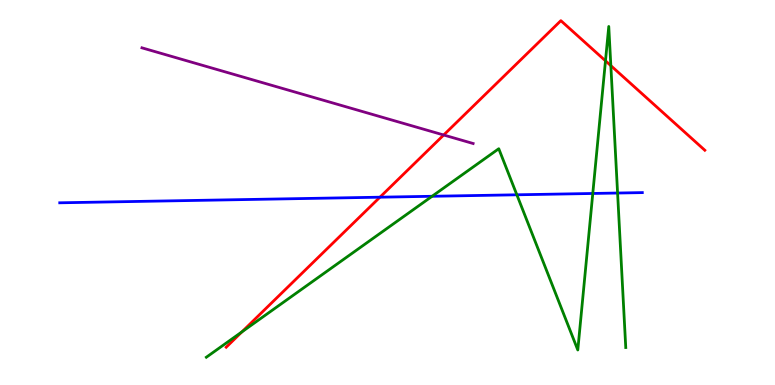[{'lines': ['blue', 'red'], 'intersections': [{'x': 4.9, 'y': 4.88}]}, {'lines': ['green', 'red'], 'intersections': [{'x': 3.12, 'y': 1.38}, {'x': 7.81, 'y': 8.42}, {'x': 7.88, 'y': 8.29}]}, {'lines': ['purple', 'red'], 'intersections': [{'x': 5.72, 'y': 6.49}]}, {'lines': ['blue', 'green'], 'intersections': [{'x': 5.58, 'y': 4.9}, {'x': 6.67, 'y': 4.94}, {'x': 7.65, 'y': 4.97}, {'x': 7.97, 'y': 4.99}]}, {'lines': ['blue', 'purple'], 'intersections': []}, {'lines': ['green', 'purple'], 'intersections': []}]